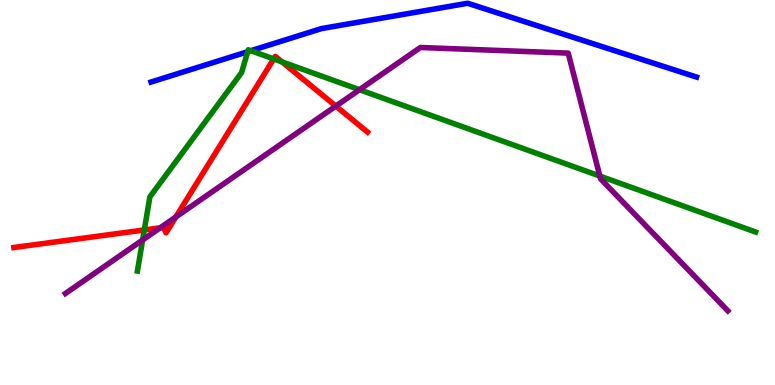[{'lines': ['blue', 'red'], 'intersections': []}, {'lines': ['green', 'red'], 'intersections': [{'x': 1.86, 'y': 4.03}, {'x': 3.53, 'y': 8.47}, {'x': 3.64, 'y': 8.39}]}, {'lines': ['purple', 'red'], 'intersections': [{'x': 2.07, 'y': 4.08}, {'x': 2.27, 'y': 4.36}, {'x': 4.33, 'y': 7.24}]}, {'lines': ['blue', 'green'], 'intersections': [{'x': 3.2, 'y': 8.66}, {'x': 3.24, 'y': 8.68}]}, {'lines': ['blue', 'purple'], 'intersections': []}, {'lines': ['green', 'purple'], 'intersections': [{'x': 1.84, 'y': 3.77}, {'x': 4.64, 'y': 7.67}, {'x': 7.74, 'y': 5.43}]}]